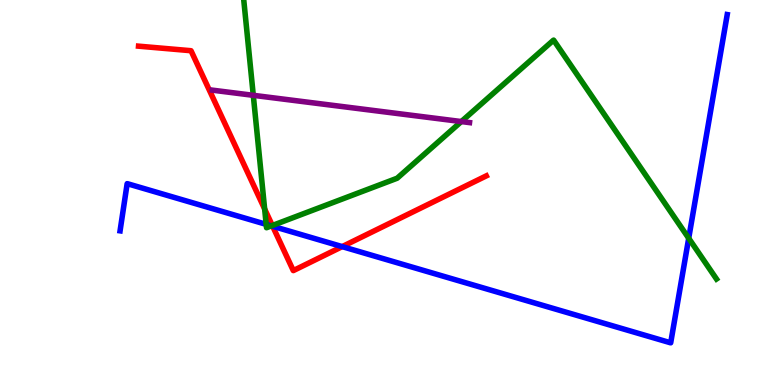[{'lines': ['blue', 'red'], 'intersections': [{'x': 3.52, 'y': 4.12}, {'x': 4.42, 'y': 3.59}]}, {'lines': ['green', 'red'], 'intersections': [{'x': 3.41, 'y': 4.57}, {'x': 3.51, 'y': 4.14}]}, {'lines': ['purple', 'red'], 'intersections': []}, {'lines': ['blue', 'green'], 'intersections': [{'x': 3.43, 'y': 4.17}, {'x': 3.5, 'y': 4.13}, {'x': 8.89, 'y': 3.81}]}, {'lines': ['blue', 'purple'], 'intersections': []}, {'lines': ['green', 'purple'], 'intersections': [{'x': 3.27, 'y': 7.52}, {'x': 5.95, 'y': 6.84}]}]